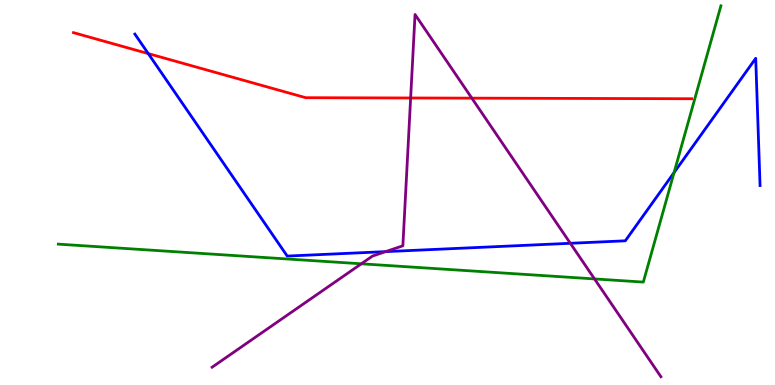[{'lines': ['blue', 'red'], 'intersections': [{'x': 1.91, 'y': 8.61}]}, {'lines': ['green', 'red'], 'intersections': []}, {'lines': ['purple', 'red'], 'intersections': [{'x': 5.3, 'y': 7.46}, {'x': 6.09, 'y': 7.45}]}, {'lines': ['blue', 'green'], 'intersections': [{'x': 8.7, 'y': 5.52}]}, {'lines': ['blue', 'purple'], 'intersections': [{'x': 4.98, 'y': 3.46}, {'x': 7.36, 'y': 3.68}]}, {'lines': ['green', 'purple'], 'intersections': [{'x': 4.66, 'y': 3.15}, {'x': 7.67, 'y': 2.76}]}]